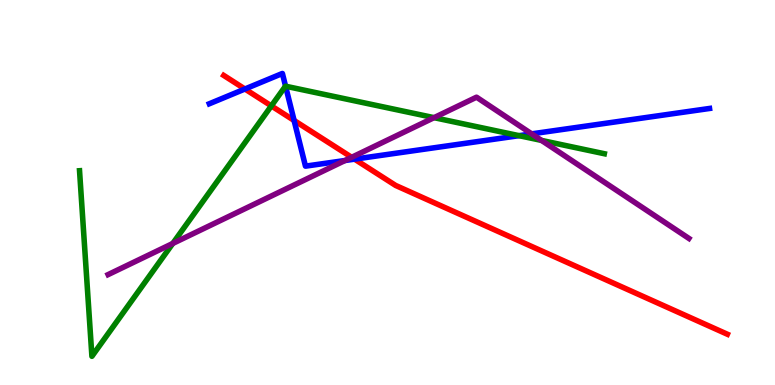[{'lines': ['blue', 'red'], 'intersections': [{'x': 3.16, 'y': 7.69}, {'x': 3.79, 'y': 6.87}, {'x': 4.57, 'y': 5.87}]}, {'lines': ['green', 'red'], 'intersections': [{'x': 3.5, 'y': 7.25}]}, {'lines': ['purple', 'red'], 'intersections': [{'x': 4.54, 'y': 5.91}]}, {'lines': ['blue', 'green'], 'intersections': [{'x': 3.68, 'y': 7.76}, {'x': 6.7, 'y': 6.48}]}, {'lines': ['blue', 'purple'], 'intersections': [{'x': 4.45, 'y': 5.83}, {'x': 6.86, 'y': 6.52}]}, {'lines': ['green', 'purple'], 'intersections': [{'x': 2.23, 'y': 3.68}, {'x': 5.6, 'y': 6.94}, {'x': 6.99, 'y': 6.35}]}]